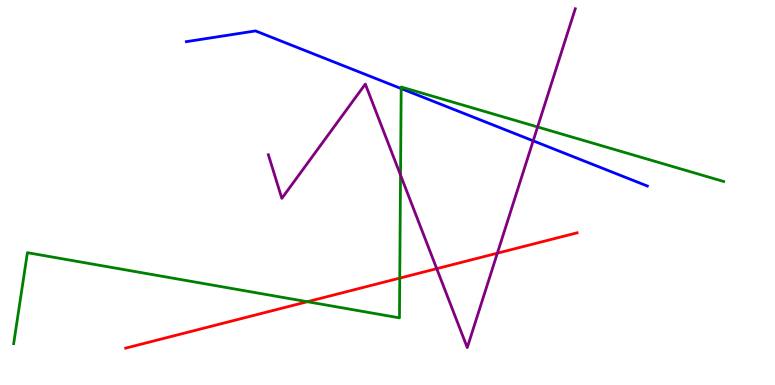[{'lines': ['blue', 'red'], 'intersections': []}, {'lines': ['green', 'red'], 'intersections': [{'x': 3.97, 'y': 2.16}, {'x': 5.16, 'y': 2.78}]}, {'lines': ['purple', 'red'], 'intersections': [{'x': 5.64, 'y': 3.02}, {'x': 6.42, 'y': 3.42}]}, {'lines': ['blue', 'green'], 'intersections': [{'x': 5.18, 'y': 7.7}]}, {'lines': ['blue', 'purple'], 'intersections': [{'x': 6.88, 'y': 6.34}]}, {'lines': ['green', 'purple'], 'intersections': [{'x': 5.17, 'y': 5.45}, {'x': 6.94, 'y': 6.7}]}]